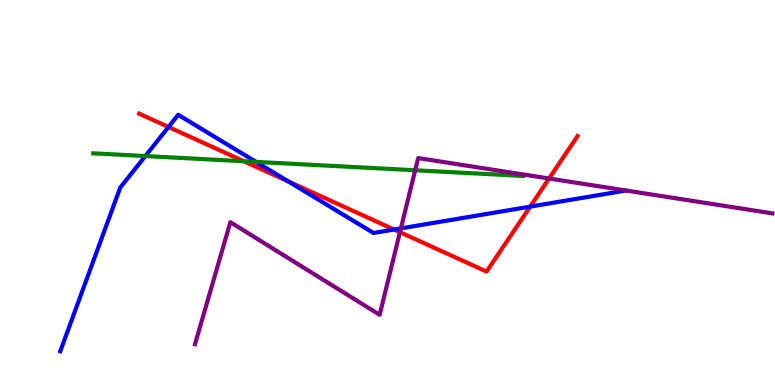[{'lines': ['blue', 'red'], 'intersections': [{'x': 2.17, 'y': 6.7}, {'x': 3.72, 'y': 5.29}, {'x': 5.08, 'y': 4.04}, {'x': 6.84, 'y': 4.63}]}, {'lines': ['green', 'red'], 'intersections': [{'x': 3.15, 'y': 5.81}]}, {'lines': ['purple', 'red'], 'intersections': [{'x': 5.16, 'y': 3.97}, {'x': 7.08, 'y': 5.36}]}, {'lines': ['blue', 'green'], 'intersections': [{'x': 1.88, 'y': 5.95}, {'x': 3.3, 'y': 5.8}]}, {'lines': ['blue', 'purple'], 'intersections': [{'x': 5.17, 'y': 4.07}]}, {'lines': ['green', 'purple'], 'intersections': [{'x': 5.36, 'y': 5.58}]}]